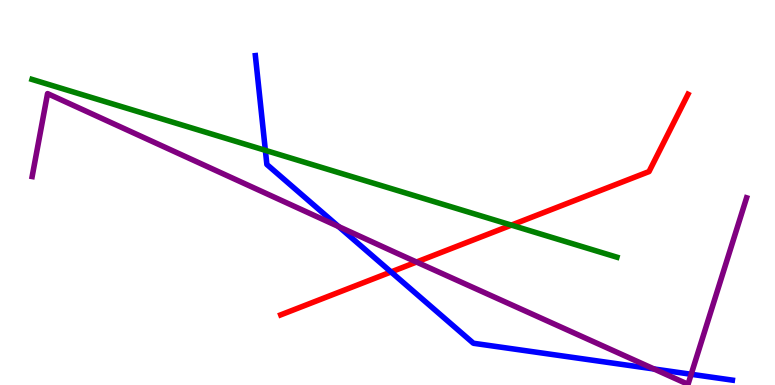[{'lines': ['blue', 'red'], 'intersections': [{'x': 5.05, 'y': 2.94}]}, {'lines': ['green', 'red'], 'intersections': [{'x': 6.6, 'y': 4.15}]}, {'lines': ['purple', 'red'], 'intersections': [{'x': 5.37, 'y': 3.19}]}, {'lines': ['blue', 'green'], 'intersections': [{'x': 3.42, 'y': 6.1}]}, {'lines': ['blue', 'purple'], 'intersections': [{'x': 4.37, 'y': 4.11}, {'x': 8.44, 'y': 0.416}, {'x': 8.92, 'y': 0.279}]}, {'lines': ['green', 'purple'], 'intersections': []}]